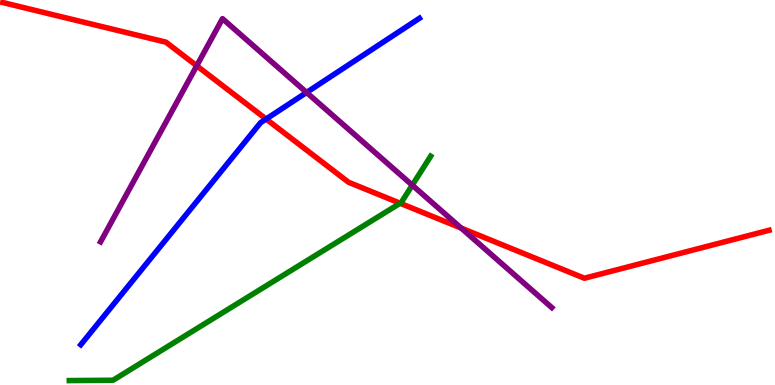[{'lines': ['blue', 'red'], 'intersections': [{'x': 3.43, 'y': 6.91}]}, {'lines': ['green', 'red'], 'intersections': [{'x': 5.16, 'y': 4.72}]}, {'lines': ['purple', 'red'], 'intersections': [{'x': 2.54, 'y': 8.29}, {'x': 5.95, 'y': 4.08}]}, {'lines': ['blue', 'green'], 'intersections': []}, {'lines': ['blue', 'purple'], 'intersections': [{'x': 3.96, 'y': 7.6}]}, {'lines': ['green', 'purple'], 'intersections': [{'x': 5.32, 'y': 5.19}]}]